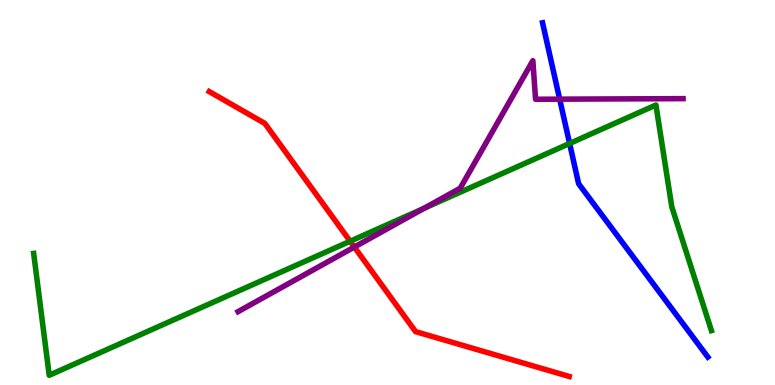[{'lines': ['blue', 'red'], 'intersections': []}, {'lines': ['green', 'red'], 'intersections': [{'x': 4.52, 'y': 3.73}]}, {'lines': ['purple', 'red'], 'intersections': [{'x': 4.57, 'y': 3.58}]}, {'lines': ['blue', 'green'], 'intersections': [{'x': 7.35, 'y': 6.27}]}, {'lines': ['blue', 'purple'], 'intersections': [{'x': 7.22, 'y': 7.42}]}, {'lines': ['green', 'purple'], 'intersections': [{'x': 5.47, 'y': 4.59}]}]